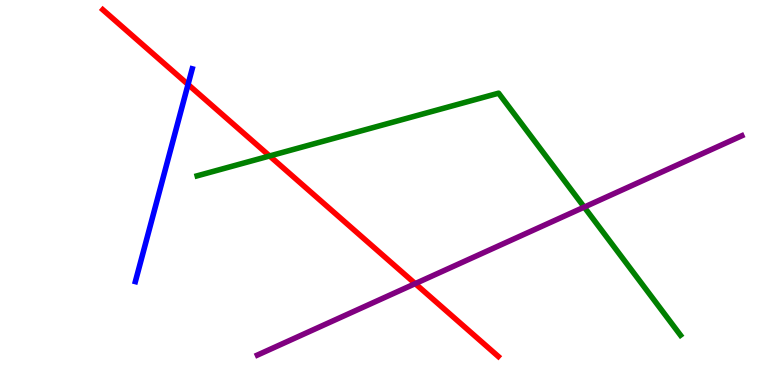[{'lines': ['blue', 'red'], 'intersections': [{'x': 2.43, 'y': 7.81}]}, {'lines': ['green', 'red'], 'intersections': [{'x': 3.48, 'y': 5.95}]}, {'lines': ['purple', 'red'], 'intersections': [{'x': 5.36, 'y': 2.63}]}, {'lines': ['blue', 'green'], 'intersections': []}, {'lines': ['blue', 'purple'], 'intersections': []}, {'lines': ['green', 'purple'], 'intersections': [{'x': 7.54, 'y': 4.62}]}]